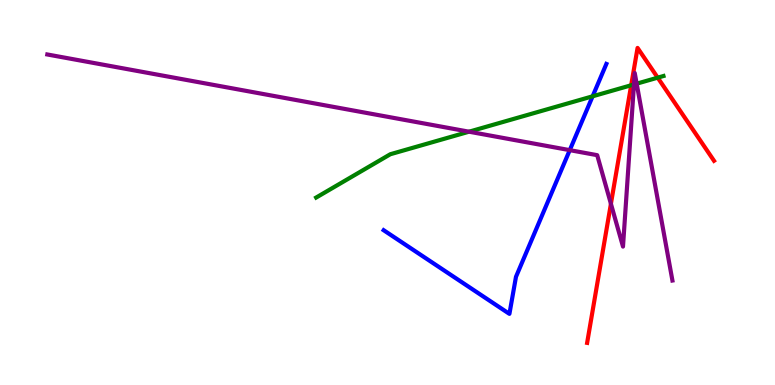[{'lines': ['blue', 'red'], 'intersections': []}, {'lines': ['green', 'red'], 'intersections': [{'x': 8.14, 'y': 7.79}, {'x': 8.49, 'y': 7.98}]}, {'lines': ['purple', 'red'], 'intersections': [{'x': 7.88, 'y': 4.71}]}, {'lines': ['blue', 'green'], 'intersections': [{'x': 7.65, 'y': 7.5}]}, {'lines': ['blue', 'purple'], 'intersections': [{'x': 7.35, 'y': 6.1}]}, {'lines': ['green', 'purple'], 'intersections': [{'x': 6.05, 'y': 6.58}, {'x': 8.18, 'y': 7.81}, {'x': 8.22, 'y': 7.83}]}]